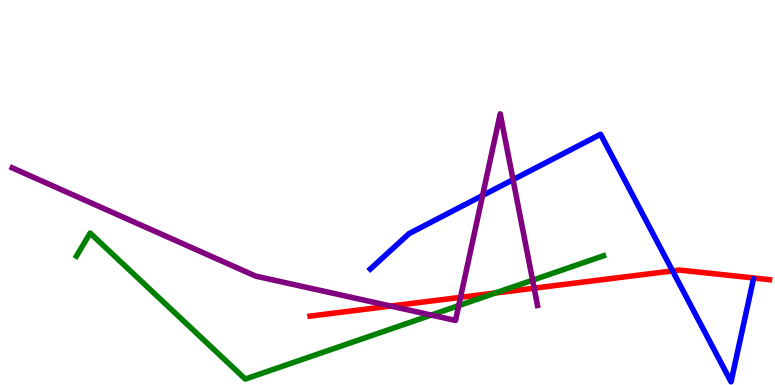[{'lines': ['blue', 'red'], 'intersections': [{'x': 8.68, 'y': 2.96}]}, {'lines': ['green', 'red'], 'intersections': [{'x': 6.39, 'y': 2.39}]}, {'lines': ['purple', 'red'], 'intersections': [{'x': 5.04, 'y': 2.05}, {'x': 5.94, 'y': 2.28}, {'x': 6.89, 'y': 2.52}]}, {'lines': ['blue', 'green'], 'intersections': []}, {'lines': ['blue', 'purple'], 'intersections': [{'x': 6.23, 'y': 4.92}, {'x': 6.62, 'y': 5.33}]}, {'lines': ['green', 'purple'], 'intersections': [{'x': 5.56, 'y': 1.82}, {'x': 5.92, 'y': 2.06}, {'x': 6.87, 'y': 2.72}]}]